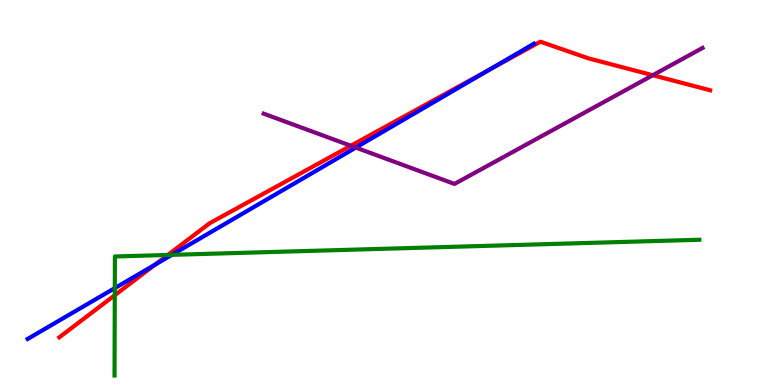[{'lines': ['blue', 'red'], 'intersections': [{'x': 2.0, 'y': 3.13}, {'x': 6.31, 'y': 8.19}]}, {'lines': ['green', 'red'], 'intersections': [{'x': 1.48, 'y': 2.33}, {'x': 2.17, 'y': 3.38}]}, {'lines': ['purple', 'red'], 'intersections': [{'x': 4.53, 'y': 6.21}, {'x': 8.42, 'y': 8.05}]}, {'lines': ['blue', 'green'], 'intersections': [{'x': 1.48, 'y': 2.52}, {'x': 2.22, 'y': 3.38}]}, {'lines': ['blue', 'purple'], 'intersections': [{'x': 4.59, 'y': 6.17}]}, {'lines': ['green', 'purple'], 'intersections': []}]